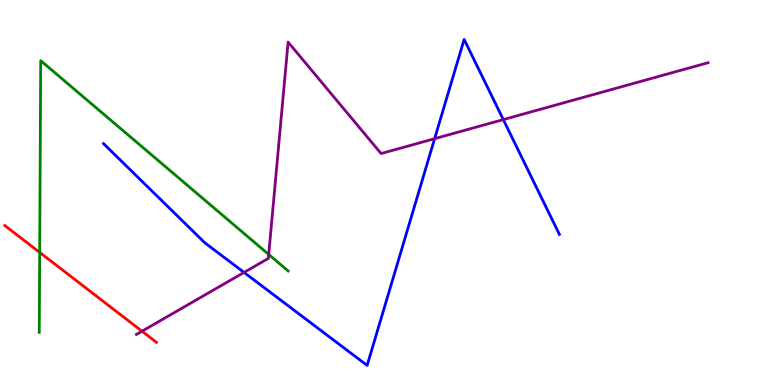[{'lines': ['blue', 'red'], 'intersections': []}, {'lines': ['green', 'red'], 'intersections': [{'x': 0.512, 'y': 3.44}]}, {'lines': ['purple', 'red'], 'intersections': [{'x': 1.83, 'y': 1.4}]}, {'lines': ['blue', 'green'], 'intersections': []}, {'lines': ['blue', 'purple'], 'intersections': [{'x': 3.15, 'y': 2.92}, {'x': 5.61, 'y': 6.4}, {'x': 6.49, 'y': 6.89}]}, {'lines': ['green', 'purple'], 'intersections': [{'x': 3.47, 'y': 3.39}]}]